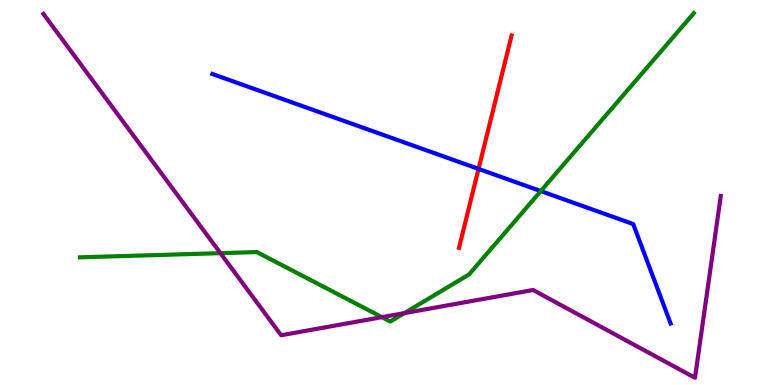[{'lines': ['blue', 'red'], 'intersections': [{'x': 6.17, 'y': 5.61}]}, {'lines': ['green', 'red'], 'intersections': []}, {'lines': ['purple', 'red'], 'intersections': []}, {'lines': ['blue', 'green'], 'intersections': [{'x': 6.98, 'y': 5.04}]}, {'lines': ['blue', 'purple'], 'intersections': []}, {'lines': ['green', 'purple'], 'intersections': [{'x': 2.84, 'y': 3.42}, {'x': 4.93, 'y': 1.76}, {'x': 5.22, 'y': 1.87}]}]